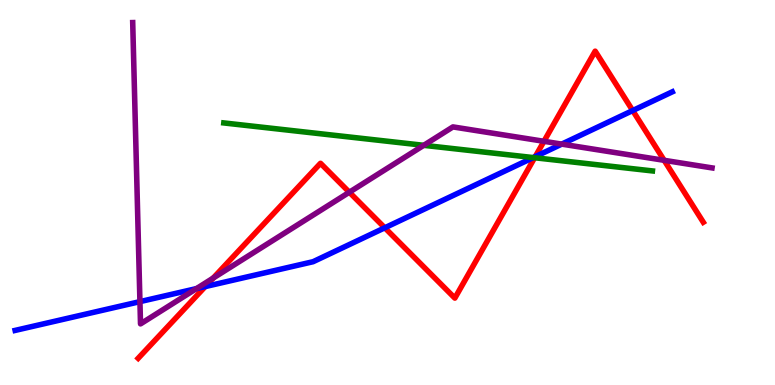[{'lines': ['blue', 'red'], 'intersections': [{'x': 2.65, 'y': 2.56}, {'x': 4.96, 'y': 4.08}, {'x': 6.91, 'y': 5.93}, {'x': 8.16, 'y': 7.13}]}, {'lines': ['green', 'red'], 'intersections': [{'x': 6.9, 'y': 5.9}]}, {'lines': ['purple', 'red'], 'intersections': [{'x': 2.75, 'y': 2.78}, {'x': 4.51, 'y': 5.01}, {'x': 7.02, 'y': 6.33}, {'x': 8.57, 'y': 5.84}]}, {'lines': ['blue', 'green'], 'intersections': [{'x': 6.88, 'y': 5.91}]}, {'lines': ['blue', 'purple'], 'intersections': [{'x': 1.81, 'y': 2.17}, {'x': 2.54, 'y': 2.5}, {'x': 7.25, 'y': 6.26}]}, {'lines': ['green', 'purple'], 'intersections': [{'x': 5.47, 'y': 6.23}]}]